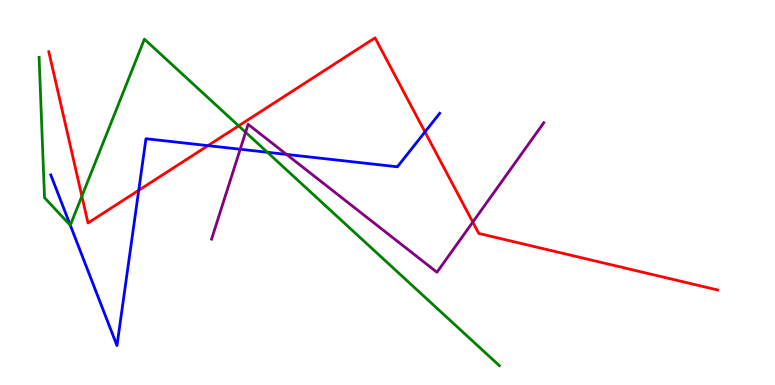[{'lines': ['blue', 'red'], 'intersections': [{'x': 1.79, 'y': 5.06}, {'x': 2.68, 'y': 6.22}, {'x': 5.48, 'y': 6.57}]}, {'lines': ['green', 'red'], 'intersections': [{'x': 1.06, 'y': 4.9}, {'x': 3.08, 'y': 6.73}]}, {'lines': ['purple', 'red'], 'intersections': [{'x': 6.1, 'y': 4.23}]}, {'lines': ['blue', 'green'], 'intersections': [{'x': 0.907, 'y': 4.15}, {'x': 3.45, 'y': 6.04}]}, {'lines': ['blue', 'purple'], 'intersections': [{'x': 3.1, 'y': 6.12}, {'x': 3.7, 'y': 5.99}]}, {'lines': ['green', 'purple'], 'intersections': [{'x': 3.17, 'y': 6.56}]}]